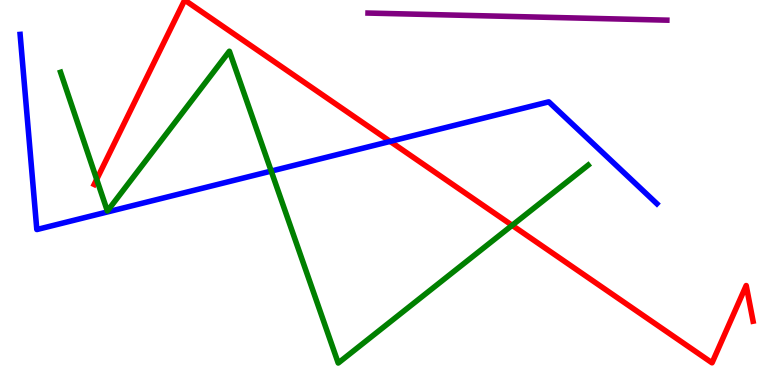[{'lines': ['blue', 'red'], 'intersections': [{'x': 5.03, 'y': 6.33}]}, {'lines': ['green', 'red'], 'intersections': [{'x': 1.25, 'y': 5.34}, {'x': 6.61, 'y': 4.15}]}, {'lines': ['purple', 'red'], 'intersections': []}, {'lines': ['blue', 'green'], 'intersections': [{'x': 3.5, 'y': 5.56}]}, {'lines': ['blue', 'purple'], 'intersections': []}, {'lines': ['green', 'purple'], 'intersections': []}]